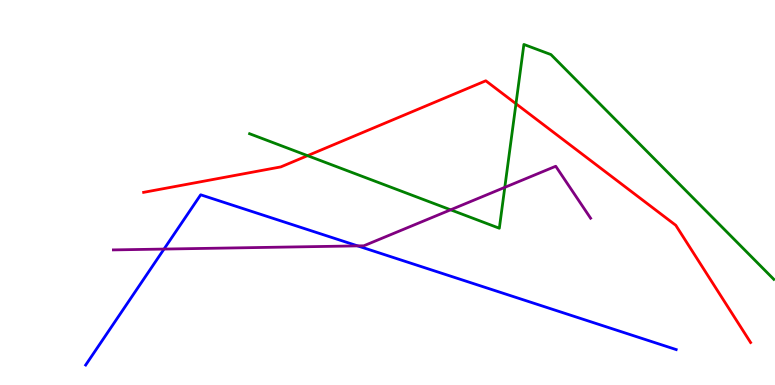[{'lines': ['blue', 'red'], 'intersections': []}, {'lines': ['green', 'red'], 'intersections': [{'x': 3.97, 'y': 5.96}, {'x': 6.66, 'y': 7.31}]}, {'lines': ['purple', 'red'], 'intersections': []}, {'lines': ['blue', 'green'], 'intersections': []}, {'lines': ['blue', 'purple'], 'intersections': [{'x': 2.12, 'y': 3.53}, {'x': 4.61, 'y': 3.61}]}, {'lines': ['green', 'purple'], 'intersections': [{'x': 5.81, 'y': 4.55}, {'x': 6.51, 'y': 5.13}]}]